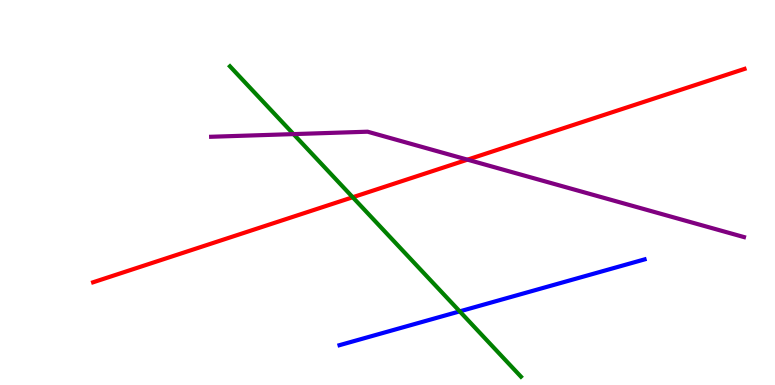[{'lines': ['blue', 'red'], 'intersections': []}, {'lines': ['green', 'red'], 'intersections': [{'x': 4.55, 'y': 4.88}]}, {'lines': ['purple', 'red'], 'intersections': [{'x': 6.03, 'y': 5.85}]}, {'lines': ['blue', 'green'], 'intersections': [{'x': 5.93, 'y': 1.91}]}, {'lines': ['blue', 'purple'], 'intersections': []}, {'lines': ['green', 'purple'], 'intersections': [{'x': 3.79, 'y': 6.52}]}]